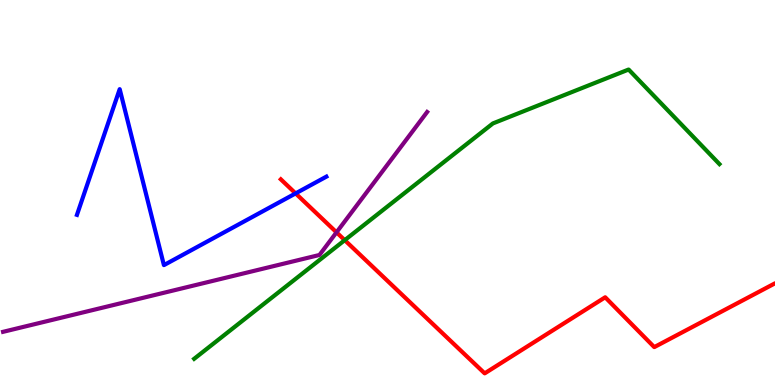[{'lines': ['blue', 'red'], 'intersections': [{'x': 3.81, 'y': 4.98}]}, {'lines': ['green', 'red'], 'intersections': [{'x': 4.45, 'y': 3.76}]}, {'lines': ['purple', 'red'], 'intersections': [{'x': 4.34, 'y': 3.97}]}, {'lines': ['blue', 'green'], 'intersections': []}, {'lines': ['blue', 'purple'], 'intersections': []}, {'lines': ['green', 'purple'], 'intersections': []}]